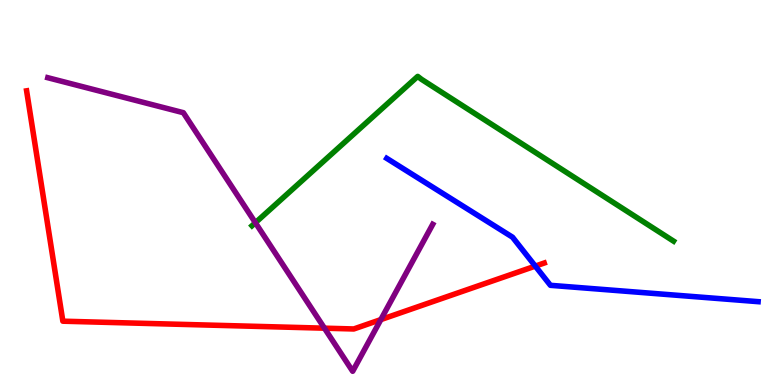[{'lines': ['blue', 'red'], 'intersections': [{'x': 6.91, 'y': 3.09}]}, {'lines': ['green', 'red'], 'intersections': []}, {'lines': ['purple', 'red'], 'intersections': [{'x': 4.19, 'y': 1.48}, {'x': 4.91, 'y': 1.7}]}, {'lines': ['blue', 'green'], 'intersections': []}, {'lines': ['blue', 'purple'], 'intersections': []}, {'lines': ['green', 'purple'], 'intersections': [{'x': 3.3, 'y': 4.22}]}]